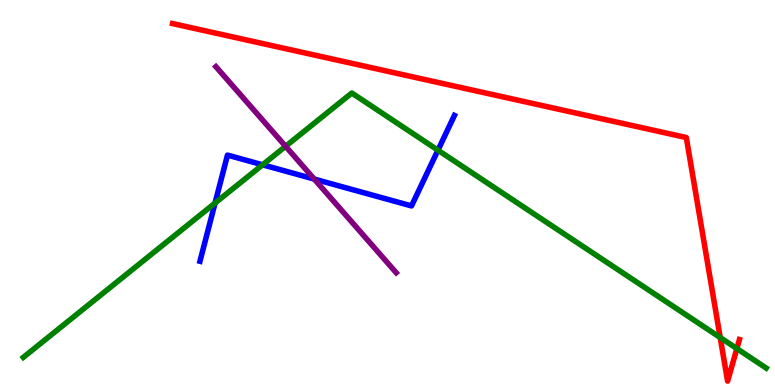[{'lines': ['blue', 'red'], 'intersections': []}, {'lines': ['green', 'red'], 'intersections': [{'x': 9.29, 'y': 1.23}, {'x': 9.51, 'y': 0.946}]}, {'lines': ['purple', 'red'], 'intersections': []}, {'lines': ['blue', 'green'], 'intersections': [{'x': 2.77, 'y': 4.73}, {'x': 3.39, 'y': 5.72}, {'x': 5.65, 'y': 6.1}]}, {'lines': ['blue', 'purple'], 'intersections': [{'x': 4.05, 'y': 5.35}]}, {'lines': ['green', 'purple'], 'intersections': [{'x': 3.68, 'y': 6.2}]}]